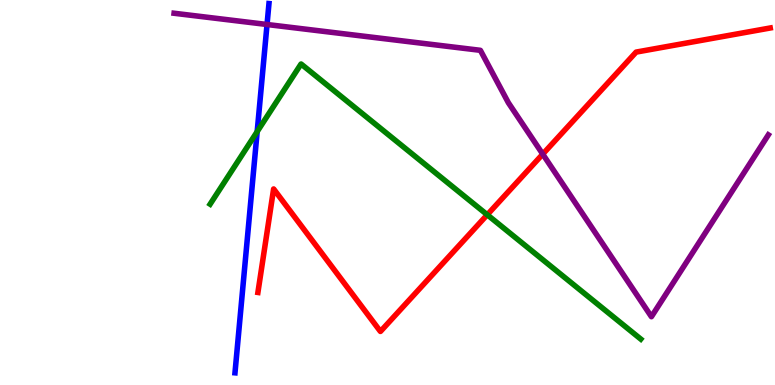[{'lines': ['blue', 'red'], 'intersections': []}, {'lines': ['green', 'red'], 'intersections': [{'x': 6.29, 'y': 4.42}]}, {'lines': ['purple', 'red'], 'intersections': [{'x': 7.0, 'y': 6.0}]}, {'lines': ['blue', 'green'], 'intersections': [{'x': 3.32, 'y': 6.58}]}, {'lines': ['blue', 'purple'], 'intersections': [{'x': 3.45, 'y': 9.36}]}, {'lines': ['green', 'purple'], 'intersections': []}]